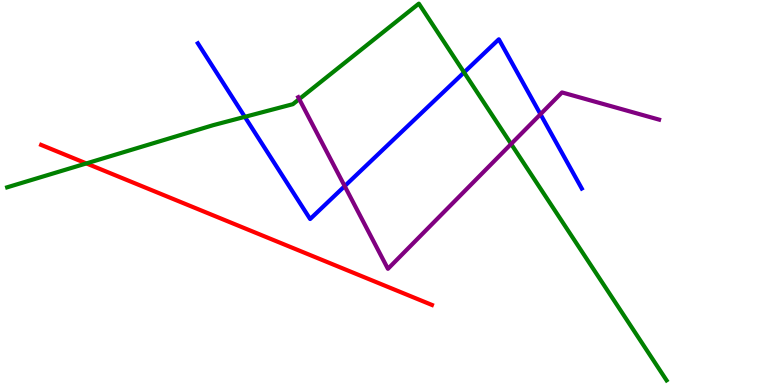[{'lines': ['blue', 'red'], 'intersections': []}, {'lines': ['green', 'red'], 'intersections': [{'x': 1.11, 'y': 5.76}]}, {'lines': ['purple', 'red'], 'intersections': []}, {'lines': ['blue', 'green'], 'intersections': [{'x': 3.16, 'y': 6.97}, {'x': 5.99, 'y': 8.12}]}, {'lines': ['blue', 'purple'], 'intersections': [{'x': 4.45, 'y': 5.17}, {'x': 6.97, 'y': 7.03}]}, {'lines': ['green', 'purple'], 'intersections': [{'x': 3.86, 'y': 7.43}, {'x': 6.6, 'y': 6.26}]}]